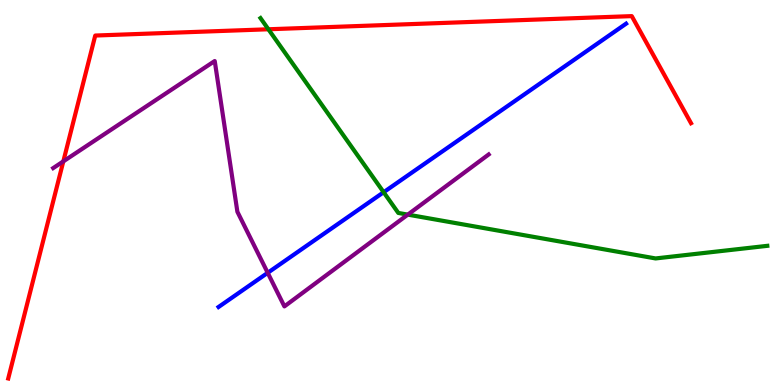[{'lines': ['blue', 'red'], 'intersections': []}, {'lines': ['green', 'red'], 'intersections': [{'x': 3.46, 'y': 9.24}]}, {'lines': ['purple', 'red'], 'intersections': [{'x': 0.817, 'y': 5.81}]}, {'lines': ['blue', 'green'], 'intersections': [{'x': 4.95, 'y': 5.01}]}, {'lines': ['blue', 'purple'], 'intersections': [{'x': 3.45, 'y': 2.91}]}, {'lines': ['green', 'purple'], 'intersections': [{'x': 5.26, 'y': 4.43}]}]